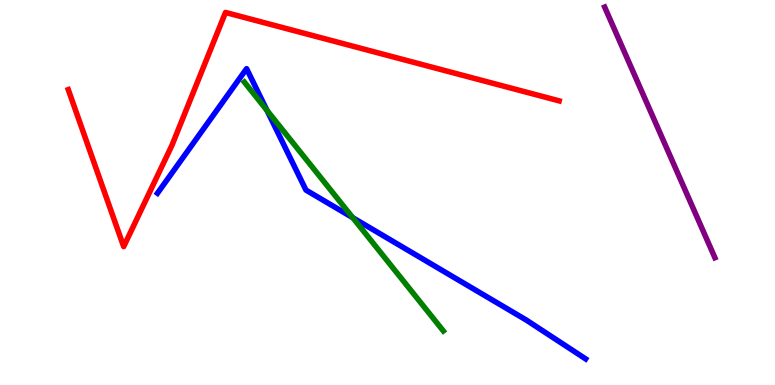[{'lines': ['blue', 'red'], 'intersections': []}, {'lines': ['green', 'red'], 'intersections': []}, {'lines': ['purple', 'red'], 'intersections': []}, {'lines': ['blue', 'green'], 'intersections': [{'x': 3.45, 'y': 7.13}, {'x': 4.55, 'y': 4.35}]}, {'lines': ['blue', 'purple'], 'intersections': []}, {'lines': ['green', 'purple'], 'intersections': []}]